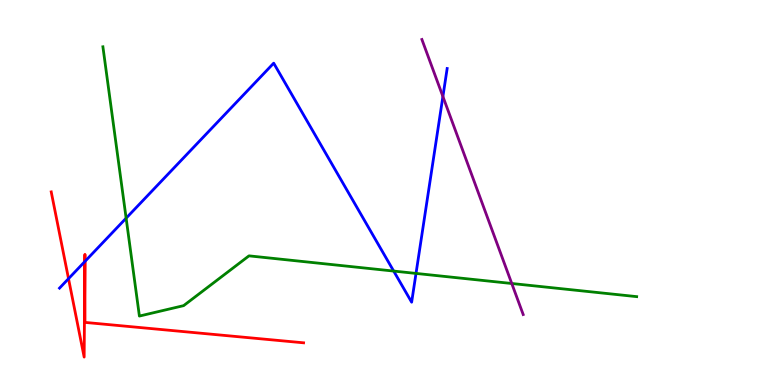[{'lines': ['blue', 'red'], 'intersections': [{'x': 0.884, 'y': 2.76}, {'x': 1.1, 'y': 3.21}, {'x': 1.1, 'y': 3.21}]}, {'lines': ['green', 'red'], 'intersections': []}, {'lines': ['purple', 'red'], 'intersections': []}, {'lines': ['blue', 'green'], 'intersections': [{'x': 1.63, 'y': 4.33}, {'x': 5.08, 'y': 2.96}, {'x': 5.37, 'y': 2.9}]}, {'lines': ['blue', 'purple'], 'intersections': [{'x': 5.71, 'y': 7.49}]}, {'lines': ['green', 'purple'], 'intersections': [{'x': 6.6, 'y': 2.64}]}]